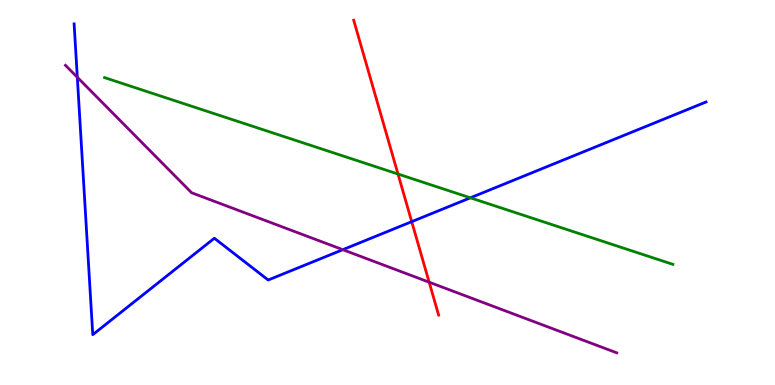[{'lines': ['blue', 'red'], 'intersections': [{'x': 5.31, 'y': 4.24}]}, {'lines': ['green', 'red'], 'intersections': [{'x': 5.14, 'y': 5.48}]}, {'lines': ['purple', 'red'], 'intersections': [{'x': 5.54, 'y': 2.67}]}, {'lines': ['blue', 'green'], 'intersections': [{'x': 6.07, 'y': 4.86}]}, {'lines': ['blue', 'purple'], 'intersections': [{'x': 0.998, 'y': 7.99}, {'x': 4.42, 'y': 3.51}]}, {'lines': ['green', 'purple'], 'intersections': []}]